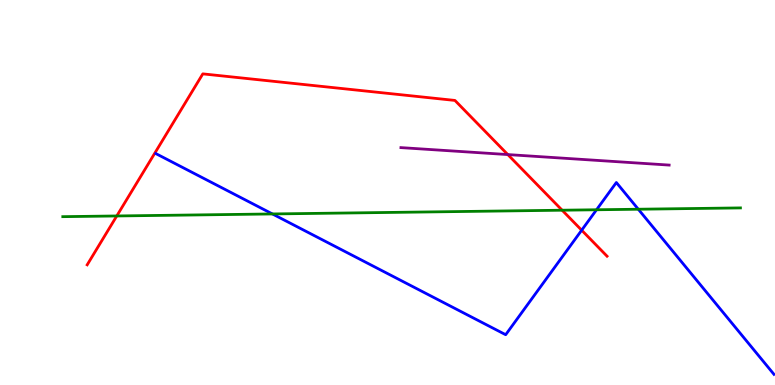[{'lines': ['blue', 'red'], 'intersections': [{'x': 7.51, 'y': 4.02}]}, {'lines': ['green', 'red'], 'intersections': [{'x': 1.51, 'y': 4.39}, {'x': 7.25, 'y': 4.54}]}, {'lines': ['purple', 'red'], 'intersections': [{'x': 6.55, 'y': 5.99}]}, {'lines': ['blue', 'green'], 'intersections': [{'x': 3.52, 'y': 4.44}, {'x': 7.7, 'y': 4.55}, {'x': 8.24, 'y': 4.57}]}, {'lines': ['blue', 'purple'], 'intersections': []}, {'lines': ['green', 'purple'], 'intersections': []}]